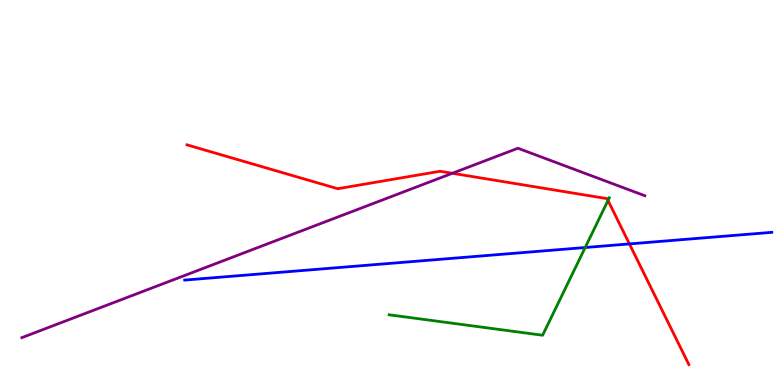[{'lines': ['blue', 'red'], 'intersections': [{'x': 8.12, 'y': 3.66}]}, {'lines': ['green', 'red'], 'intersections': [{'x': 7.85, 'y': 4.79}]}, {'lines': ['purple', 'red'], 'intersections': [{'x': 5.84, 'y': 5.5}]}, {'lines': ['blue', 'green'], 'intersections': [{'x': 7.55, 'y': 3.57}]}, {'lines': ['blue', 'purple'], 'intersections': []}, {'lines': ['green', 'purple'], 'intersections': []}]